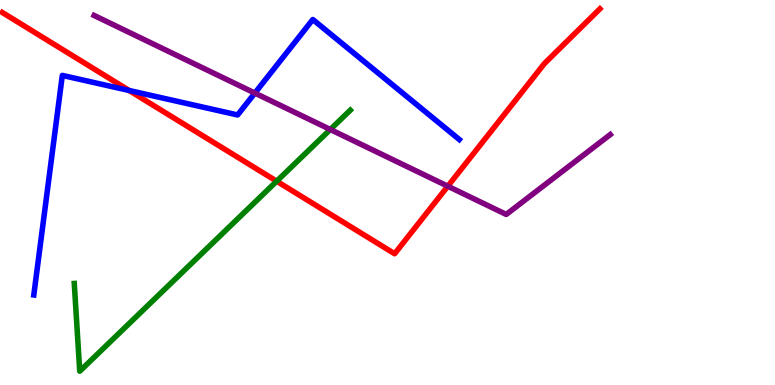[{'lines': ['blue', 'red'], 'intersections': [{'x': 1.67, 'y': 7.65}]}, {'lines': ['green', 'red'], 'intersections': [{'x': 3.57, 'y': 5.29}]}, {'lines': ['purple', 'red'], 'intersections': [{'x': 5.78, 'y': 5.16}]}, {'lines': ['blue', 'green'], 'intersections': []}, {'lines': ['blue', 'purple'], 'intersections': [{'x': 3.29, 'y': 7.58}]}, {'lines': ['green', 'purple'], 'intersections': [{'x': 4.26, 'y': 6.64}]}]